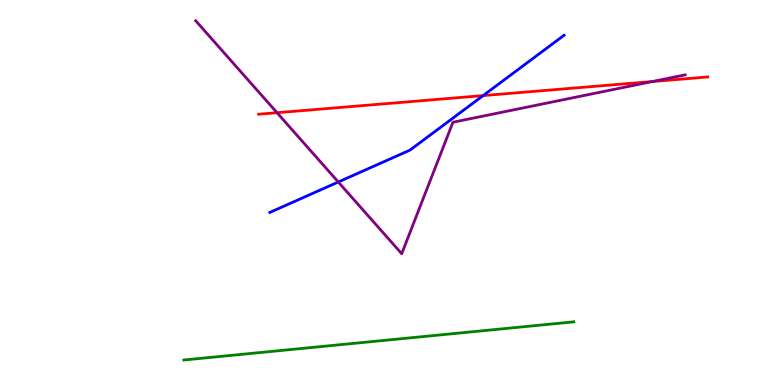[{'lines': ['blue', 'red'], 'intersections': [{'x': 6.23, 'y': 7.52}]}, {'lines': ['green', 'red'], 'intersections': []}, {'lines': ['purple', 'red'], 'intersections': [{'x': 3.57, 'y': 7.07}, {'x': 8.42, 'y': 7.88}]}, {'lines': ['blue', 'green'], 'intersections': []}, {'lines': ['blue', 'purple'], 'intersections': [{'x': 4.37, 'y': 5.27}]}, {'lines': ['green', 'purple'], 'intersections': []}]